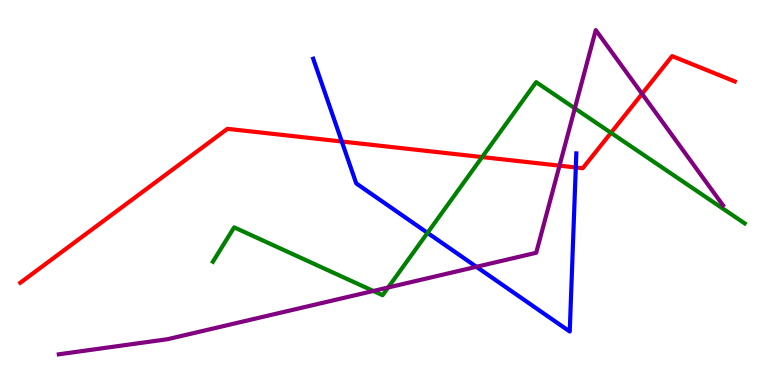[{'lines': ['blue', 'red'], 'intersections': [{'x': 4.41, 'y': 6.32}, {'x': 7.43, 'y': 5.65}]}, {'lines': ['green', 'red'], 'intersections': [{'x': 6.22, 'y': 5.92}, {'x': 7.88, 'y': 6.55}]}, {'lines': ['purple', 'red'], 'intersections': [{'x': 7.22, 'y': 5.7}, {'x': 8.28, 'y': 7.56}]}, {'lines': ['blue', 'green'], 'intersections': [{'x': 5.52, 'y': 3.95}]}, {'lines': ['blue', 'purple'], 'intersections': [{'x': 6.15, 'y': 3.07}]}, {'lines': ['green', 'purple'], 'intersections': [{'x': 4.82, 'y': 2.44}, {'x': 5.01, 'y': 2.53}, {'x': 7.42, 'y': 7.19}]}]